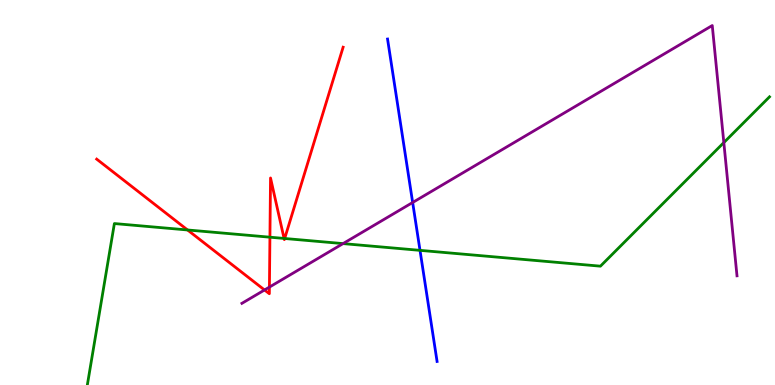[{'lines': ['blue', 'red'], 'intersections': []}, {'lines': ['green', 'red'], 'intersections': [{'x': 2.42, 'y': 4.03}, {'x': 3.48, 'y': 3.84}, {'x': 3.67, 'y': 3.81}, {'x': 3.67, 'y': 3.81}]}, {'lines': ['purple', 'red'], 'intersections': [{'x': 3.41, 'y': 2.47}, {'x': 3.48, 'y': 2.54}]}, {'lines': ['blue', 'green'], 'intersections': [{'x': 5.42, 'y': 3.5}]}, {'lines': ['blue', 'purple'], 'intersections': [{'x': 5.32, 'y': 4.74}]}, {'lines': ['green', 'purple'], 'intersections': [{'x': 4.43, 'y': 3.67}, {'x': 9.34, 'y': 6.3}]}]